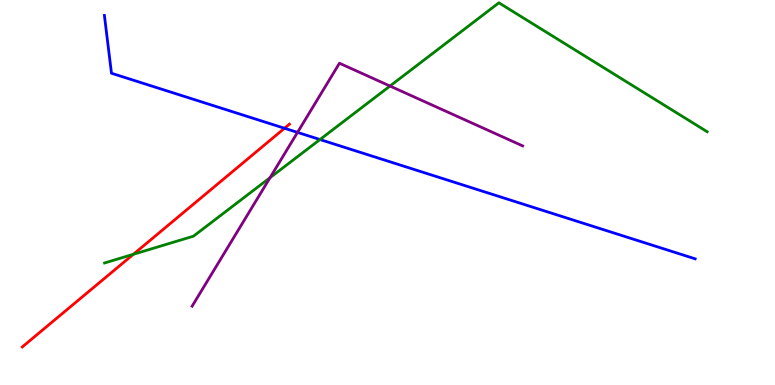[{'lines': ['blue', 'red'], 'intersections': [{'x': 3.67, 'y': 6.67}]}, {'lines': ['green', 'red'], 'intersections': [{'x': 1.72, 'y': 3.39}]}, {'lines': ['purple', 'red'], 'intersections': []}, {'lines': ['blue', 'green'], 'intersections': [{'x': 4.13, 'y': 6.38}]}, {'lines': ['blue', 'purple'], 'intersections': [{'x': 3.84, 'y': 6.56}]}, {'lines': ['green', 'purple'], 'intersections': [{'x': 3.48, 'y': 5.39}, {'x': 5.03, 'y': 7.77}]}]